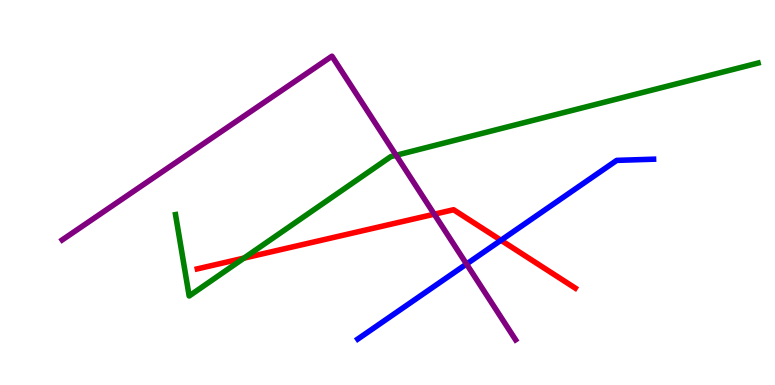[{'lines': ['blue', 'red'], 'intersections': [{'x': 6.46, 'y': 3.76}]}, {'lines': ['green', 'red'], 'intersections': [{'x': 3.15, 'y': 3.3}]}, {'lines': ['purple', 'red'], 'intersections': [{'x': 5.6, 'y': 4.44}]}, {'lines': ['blue', 'green'], 'intersections': []}, {'lines': ['blue', 'purple'], 'intersections': [{'x': 6.02, 'y': 3.14}]}, {'lines': ['green', 'purple'], 'intersections': [{'x': 5.11, 'y': 5.97}]}]